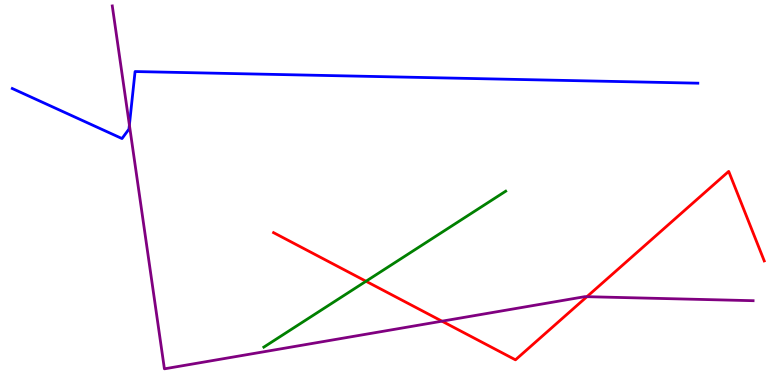[{'lines': ['blue', 'red'], 'intersections': []}, {'lines': ['green', 'red'], 'intersections': [{'x': 4.72, 'y': 2.69}]}, {'lines': ['purple', 'red'], 'intersections': [{'x': 5.7, 'y': 1.66}, {'x': 7.57, 'y': 2.29}]}, {'lines': ['blue', 'green'], 'intersections': []}, {'lines': ['blue', 'purple'], 'intersections': [{'x': 1.67, 'y': 6.75}]}, {'lines': ['green', 'purple'], 'intersections': []}]